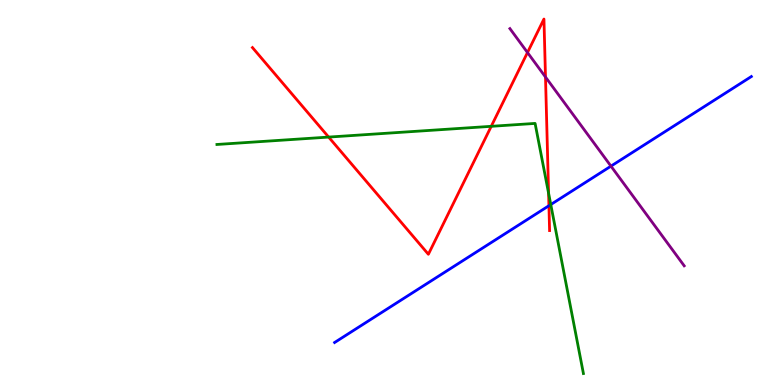[{'lines': ['blue', 'red'], 'intersections': [{'x': 7.08, 'y': 4.66}]}, {'lines': ['green', 'red'], 'intersections': [{'x': 4.24, 'y': 6.44}, {'x': 6.34, 'y': 6.72}, {'x': 7.08, 'y': 4.98}]}, {'lines': ['purple', 'red'], 'intersections': [{'x': 6.81, 'y': 8.64}, {'x': 7.04, 'y': 8.0}]}, {'lines': ['blue', 'green'], 'intersections': [{'x': 7.11, 'y': 4.69}]}, {'lines': ['blue', 'purple'], 'intersections': [{'x': 7.88, 'y': 5.68}]}, {'lines': ['green', 'purple'], 'intersections': []}]